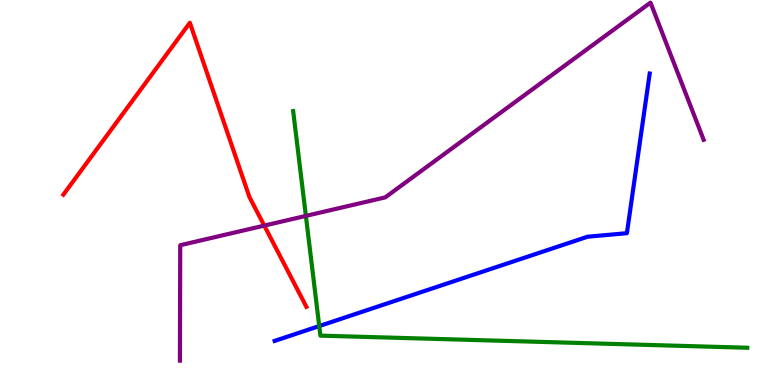[{'lines': ['blue', 'red'], 'intersections': []}, {'lines': ['green', 'red'], 'intersections': []}, {'lines': ['purple', 'red'], 'intersections': [{'x': 3.41, 'y': 4.14}]}, {'lines': ['blue', 'green'], 'intersections': [{'x': 4.12, 'y': 1.53}]}, {'lines': ['blue', 'purple'], 'intersections': []}, {'lines': ['green', 'purple'], 'intersections': [{'x': 3.95, 'y': 4.39}]}]